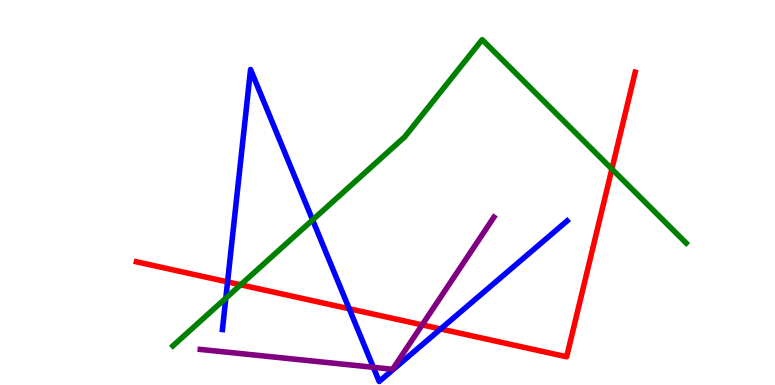[{'lines': ['blue', 'red'], 'intersections': [{'x': 2.94, 'y': 2.68}, {'x': 4.51, 'y': 1.98}, {'x': 5.69, 'y': 1.46}]}, {'lines': ['green', 'red'], 'intersections': [{'x': 3.11, 'y': 2.6}, {'x': 7.9, 'y': 5.61}]}, {'lines': ['purple', 'red'], 'intersections': [{'x': 5.45, 'y': 1.56}]}, {'lines': ['blue', 'green'], 'intersections': [{'x': 2.91, 'y': 2.26}, {'x': 4.03, 'y': 4.29}]}, {'lines': ['blue', 'purple'], 'intersections': [{'x': 4.82, 'y': 0.46}]}, {'lines': ['green', 'purple'], 'intersections': []}]